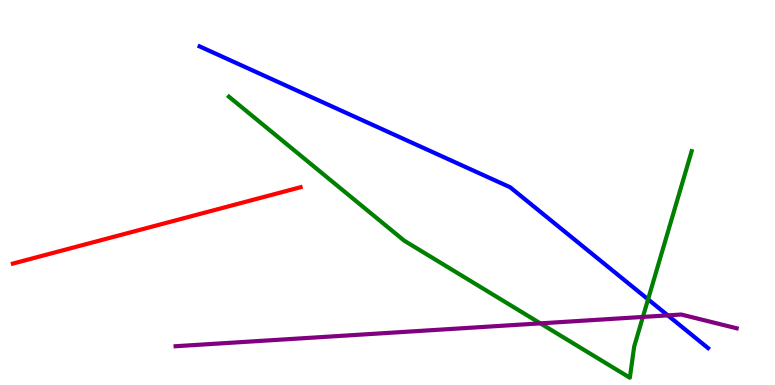[{'lines': ['blue', 'red'], 'intersections': []}, {'lines': ['green', 'red'], 'intersections': []}, {'lines': ['purple', 'red'], 'intersections': []}, {'lines': ['blue', 'green'], 'intersections': [{'x': 8.36, 'y': 2.22}]}, {'lines': ['blue', 'purple'], 'intersections': [{'x': 8.62, 'y': 1.81}]}, {'lines': ['green', 'purple'], 'intersections': [{'x': 6.97, 'y': 1.6}, {'x': 8.3, 'y': 1.77}]}]